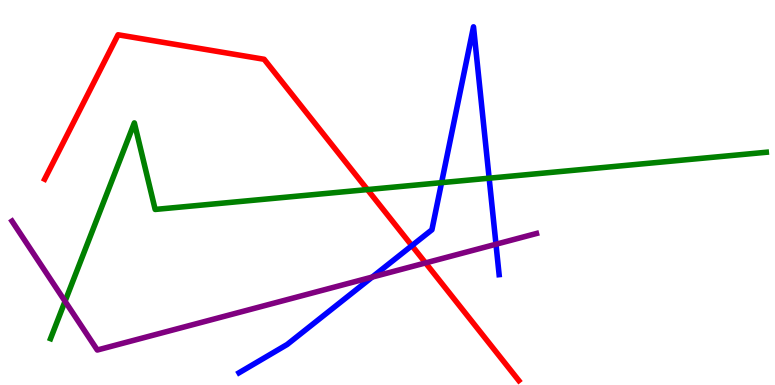[{'lines': ['blue', 'red'], 'intersections': [{'x': 5.31, 'y': 3.62}]}, {'lines': ['green', 'red'], 'intersections': [{'x': 4.74, 'y': 5.08}]}, {'lines': ['purple', 'red'], 'intersections': [{'x': 5.49, 'y': 3.17}]}, {'lines': ['blue', 'green'], 'intersections': [{'x': 5.7, 'y': 5.26}, {'x': 6.31, 'y': 5.37}]}, {'lines': ['blue', 'purple'], 'intersections': [{'x': 4.8, 'y': 2.8}, {'x': 6.4, 'y': 3.66}]}, {'lines': ['green', 'purple'], 'intersections': [{'x': 0.839, 'y': 2.17}]}]